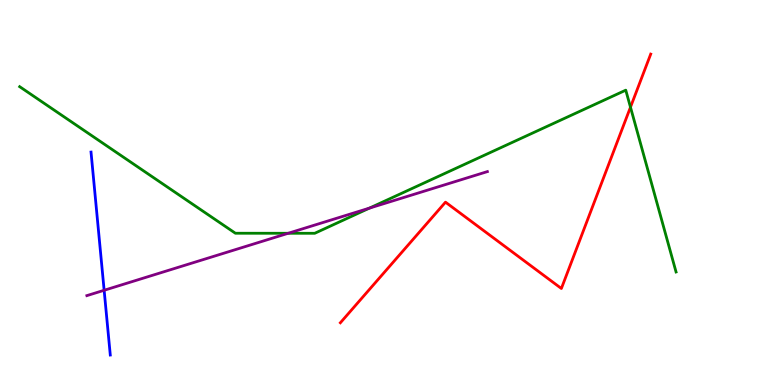[{'lines': ['blue', 'red'], 'intersections': []}, {'lines': ['green', 'red'], 'intersections': [{'x': 8.14, 'y': 7.22}]}, {'lines': ['purple', 'red'], 'intersections': []}, {'lines': ['blue', 'green'], 'intersections': []}, {'lines': ['blue', 'purple'], 'intersections': [{'x': 1.34, 'y': 2.46}]}, {'lines': ['green', 'purple'], 'intersections': [{'x': 3.72, 'y': 3.94}, {'x': 4.77, 'y': 4.59}]}]